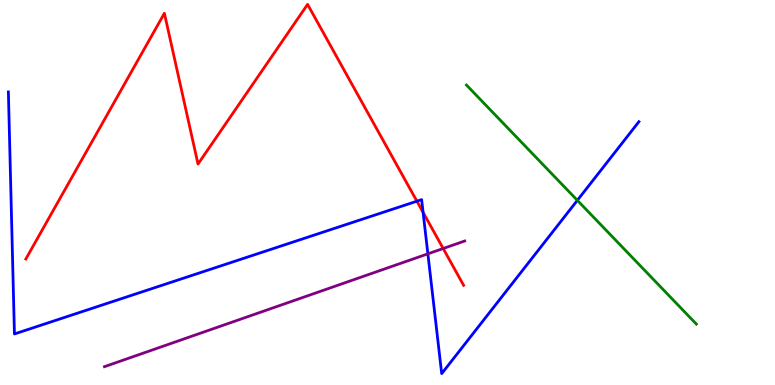[{'lines': ['blue', 'red'], 'intersections': [{'x': 5.38, 'y': 4.77}, {'x': 5.46, 'y': 4.48}]}, {'lines': ['green', 'red'], 'intersections': []}, {'lines': ['purple', 'red'], 'intersections': [{'x': 5.72, 'y': 3.55}]}, {'lines': ['blue', 'green'], 'intersections': [{'x': 7.45, 'y': 4.8}]}, {'lines': ['blue', 'purple'], 'intersections': [{'x': 5.52, 'y': 3.41}]}, {'lines': ['green', 'purple'], 'intersections': []}]